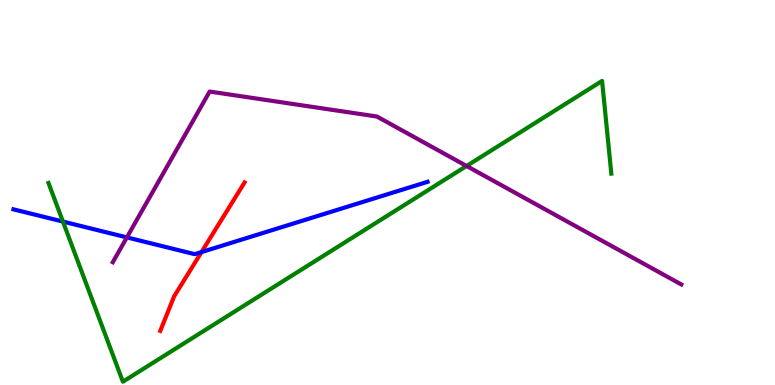[{'lines': ['blue', 'red'], 'intersections': [{'x': 2.6, 'y': 3.45}]}, {'lines': ['green', 'red'], 'intersections': []}, {'lines': ['purple', 'red'], 'intersections': []}, {'lines': ['blue', 'green'], 'intersections': [{'x': 0.812, 'y': 4.24}]}, {'lines': ['blue', 'purple'], 'intersections': [{'x': 1.64, 'y': 3.83}]}, {'lines': ['green', 'purple'], 'intersections': [{'x': 6.02, 'y': 5.69}]}]